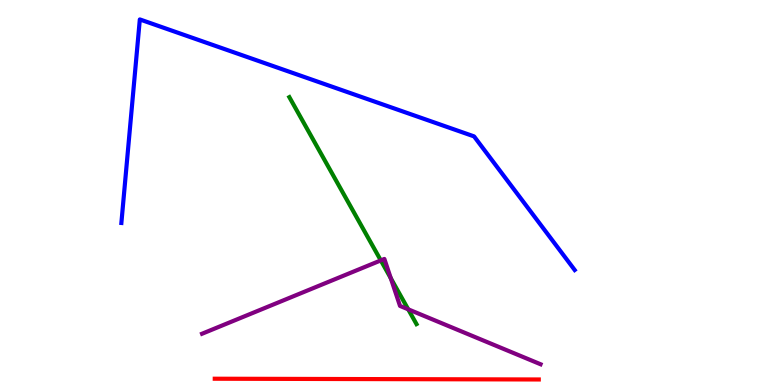[{'lines': ['blue', 'red'], 'intersections': []}, {'lines': ['green', 'red'], 'intersections': []}, {'lines': ['purple', 'red'], 'intersections': []}, {'lines': ['blue', 'green'], 'intersections': []}, {'lines': ['blue', 'purple'], 'intersections': []}, {'lines': ['green', 'purple'], 'intersections': [{'x': 4.91, 'y': 3.24}, {'x': 5.04, 'y': 2.77}, {'x': 5.27, 'y': 1.97}]}]